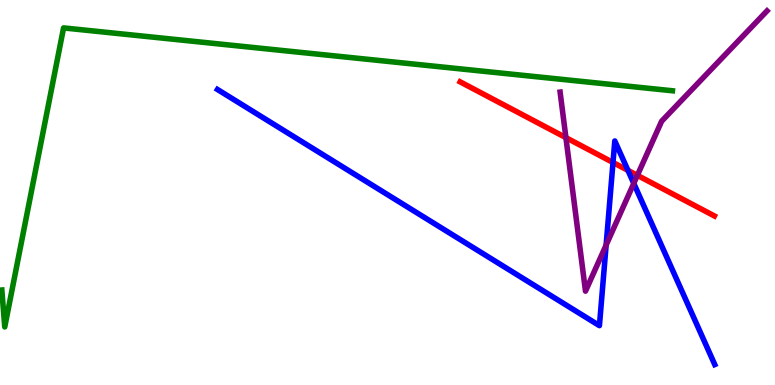[{'lines': ['blue', 'red'], 'intersections': [{'x': 7.91, 'y': 5.78}, {'x': 8.1, 'y': 5.57}]}, {'lines': ['green', 'red'], 'intersections': []}, {'lines': ['purple', 'red'], 'intersections': [{'x': 7.3, 'y': 6.42}, {'x': 8.22, 'y': 5.45}]}, {'lines': ['blue', 'green'], 'intersections': []}, {'lines': ['blue', 'purple'], 'intersections': [{'x': 7.82, 'y': 3.63}, {'x': 8.18, 'y': 5.24}]}, {'lines': ['green', 'purple'], 'intersections': []}]